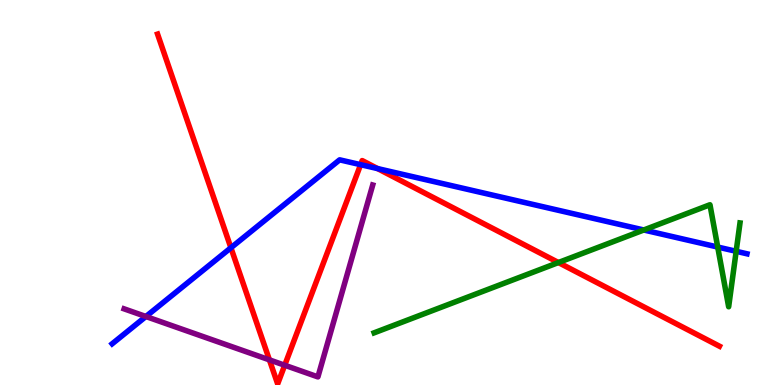[{'lines': ['blue', 'red'], 'intersections': [{'x': 2.98, 'y': 3.56}, {'x': 4.65, 'y': 5.72}, {'x': 4.87, 'y': 5.62}]}, {'lines': ['green', 'red'], 'intersections': [{'x': 7.21, 'y': 3.18}]}, {'lines': ['purple', 'red'], 'intersections': [{'x': 3.48, 'y': 0.653}, {'x': 3.67, 'y': 0.513}]}, {'lines': ['blue', 'green'], 'intersections': [{'x': 8.31, 'y': 4.03}, {'x': 9.26, 'y': 3.58}, {'x': 9.5, 'y': 3.47}]}, {'lines': ['blue', 'purple'], 'intersections': [{'x': 1.88, 'y': 1.78}]}, {'lines': ['green', 'purple'], 'intersections': []}]